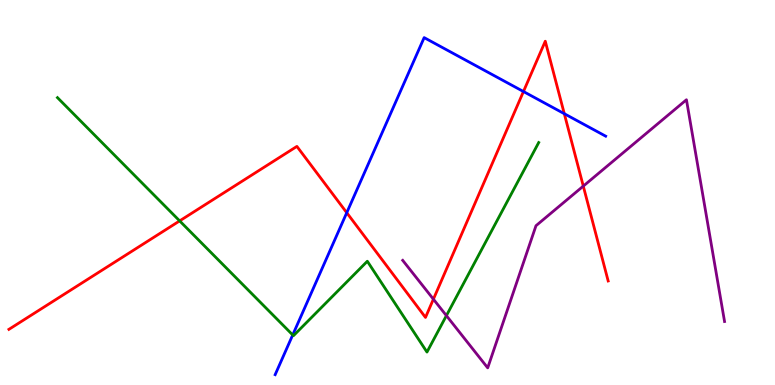[{'lines': ['blue', 'red'], 'intersections': [{'x': 4.47, 'y': 4.47}, {'x': 6.75, 'y': 7.62}, {'x': 7.28, 'y': 7.05}]}, {'lines': ['green', 'red'], 'intersections': [{'x': 2.32, 'y': 4.26}]}, {'lines': ['purple', 'red'], 'intersections': [{'x': 5.59, 'y': 2.23}, {'x': 7.53, 'y': 5.17}]}, {'lines': ['blue', 'green'], 'intersections': [{'x': 3.78, 'y': 1.3}]}, {'lines': ['blue', 'purple'], 'intersections': []}, {'lines': ['green', 'purple'], 'intersections': [{'x': 5.76, 'y': 1.8}]}]